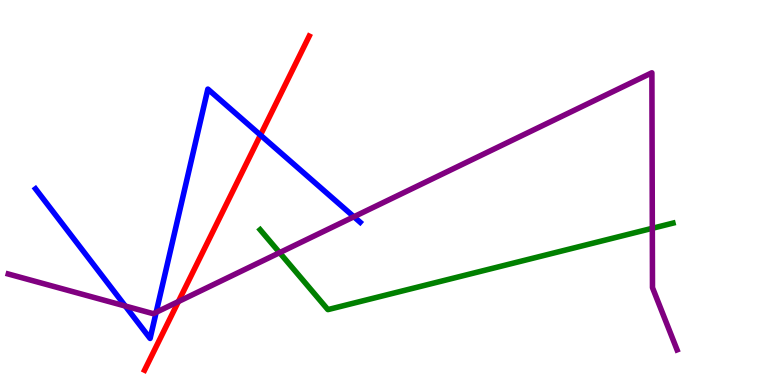[{'lines': ['blue', 'red'], 'intersections': [{'x': 3.36, 'y': 6.49}]}, {'lines': ['green', 'red'], 'intersections': []}, {'lines': ['purple', 'red'], 'intersections': [{'x': 2.3, 'y': 2.17}]}, {'lines': ['blue', 'green'], 'intersections': []}, {'lines': ['blue', 'purple'], 'intersections': [{'x': 1.62, 'y': 2.05}, {'x': 2.02, 'y': 1.89}, {'x': 4.57, 'y': 4.37}]}, {'lines': ['green', 'purple'], 'intersections': [{'x': 3.61, 'y': 3.44}, {'x': 8.42, 'y': 4.07}]}]